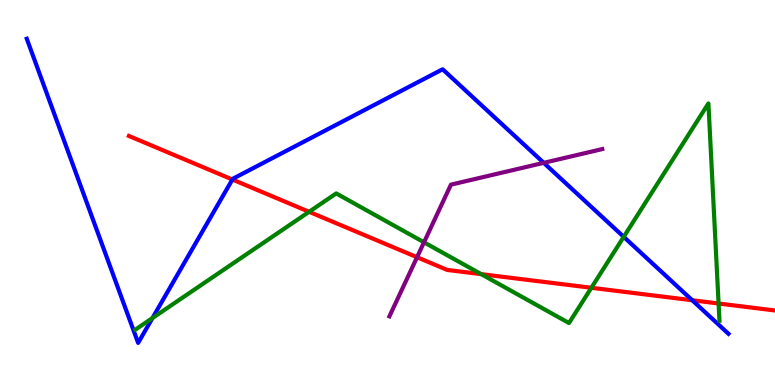[{'lines': ['blue', 'red'], 'intersections': [{'x': 3.0, 'y': 5.34}, {'x': 8.93, 'y': 2.2}]}, {'lines': ['green', 'red'], 'intersections': [{'x': 3.99, 'y': 4.5}, {'x': 6.21, 'y': 2.88}, {'x': 7.63, 'y': 2.53}, {'x': 9.27, 'y': 2.12}]}, {'lines': ['purple', 'red'], 'intersections': [{'x': 5.38, 'y': 3.32}]}, {'lines': ['blue', 'green'], 'intersections': [{'x': 1.97, 'y': 1.74}, {'x': 8.05, 'y': 3.85}]}, {'lines': ['blue', 'purple'], 'intersections': [{'x': 7.02, 'y': 5.77}]}, {'lines': ['green', 'purple'], 'intersections': [{'x': 5.47, 'y': 3.71}]}]